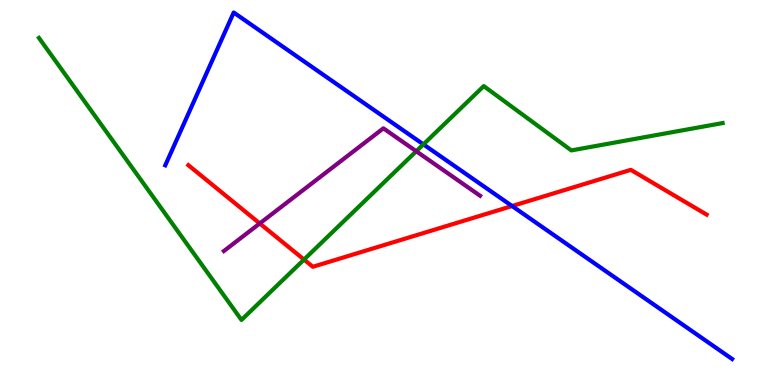[{'lines': ['blue', 'red'], 'intersections': [{'x': 6.61, 'y': 4.65}]}, {'lines': ['green', 'red'], 'intersections': [{'x': 3.92, 'y': 3.26}]}, {'lines': ['purple', 'red'], 'intersections': [{'x': 3.35, 'y': 4.2}]}, {'lines': ['blue', 'green'], 'intersections': [{'x': 5.46, 'y': 6.25}]}, {'lines': ['blue', 'purple'], 'intersections': []}, {'lines': ['green', 'purple'], 'intersections': [{'x': 5.37, 'y': 6.07}]}]